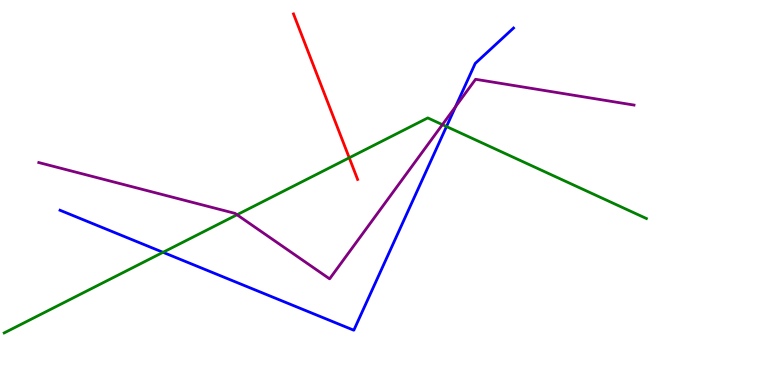[{'lines': ['blue', 'red'], 'intersections': []}, {'lines': ['green', 'red'], 'intersections': [{'x': 4.51, 'y': 5.9}]}, {'lines': ['purple', 'red'], 'intersections': []}, {'lines': ['blue', 'green'], 'intersections': [{'x': 2.1, 'y': 3.45}, {'x': 5.76, 'y': 6.71}]}, {'lines': ['blue', 'purple'], 'intersections': [{'x': 5.88, 'y': 7.23}]}, {'lines': ['green', 'purple'], 'intersections': [{'x': 3.06, 'y': 4.42}, {'x': 5.71, 'y': 6.76}]}]